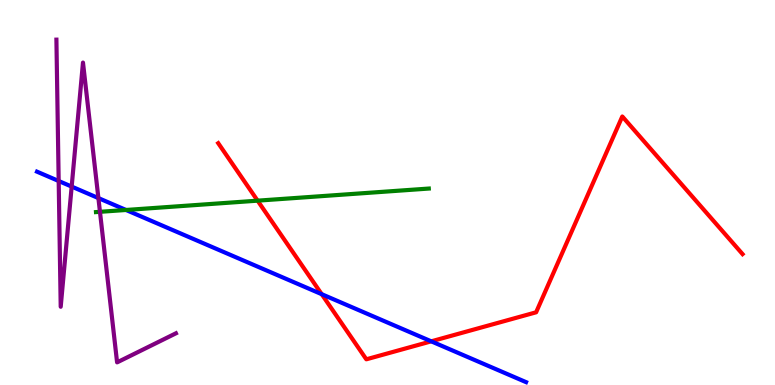[{'lines': ['blue', 'red'], 'intersections': [{'x': 4.15, 'y': 2.36}, {'x': 5.56, 'y': 1.13}]}, {'lines': ['green', 'red'], 'intersections': [{'x': 3.32, 'y': 4.79}]}, {'lines': ['purple', 'red'], 'intersections': []}, {'lines': ['blue', 'green'], 'intersections': [{'x': 1.63, 'y': 4.55}]}, {'lines': ['blue', 'purple'], 'intersections': [{'x': 0.757, 'y': 5.3}, {'x': 0.925, 'y': 5.15}, {'x': 1.27, 'y': 4.85}]}, {'lines': ['green', 'purple'], 'intersections': [{'x': 1.29, 'y': 4.5}]}]